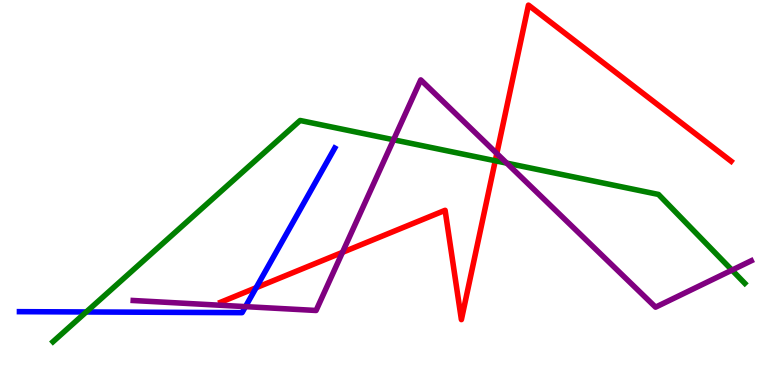[{'lines': ['blue', 'red'], 'intersections': [{'x': 3.3, 'y': 2.53}]}, {'lines': ['green', 'red'], 'intersections': [{'x': 6.39, 'y': 5.82}]}, {'lines': ['purple', 'red'], 'intersections': [{'x': 4.42, 'y': 3.45}, {'x': 6.41, 'y': 6.01}]}, {'lines': ['blue', 'green'], 'intersections': [{'x': 1.11, 'y': 1.9}]}, {'lines': ['blue', 'purple'], 'intersections': [{'x': 3.17, 'y': 2.04}]}, {'lines': ['green', 'purple'], 'intersections': [{'x': 5.08, 'y': 6.37}, {'x': 6.54, 'y': 5.76}, {'x': 9.44, 'y': 2.98}]}]